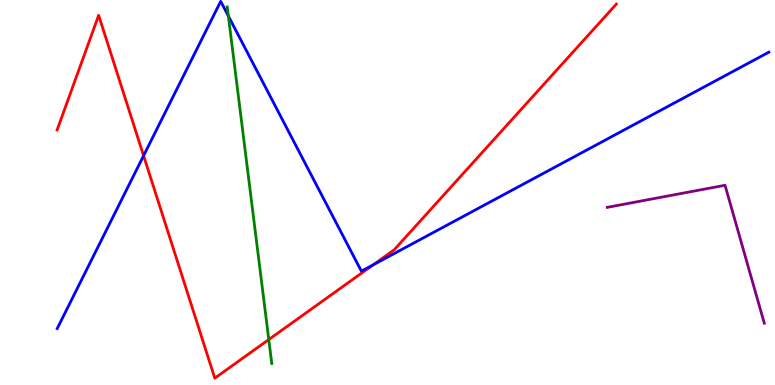[{'lines': ['blue', 'red'], 'intersections': [{'x': 1.85, 'y': 5.96}, {'x': 4.81, 'y': 3.12}]}, {'lines': ['green', 'red'], 'intersections': [{'x': 3.47, 'y': 1.18}]}, {'lines': ['purple', 'red'], 'intersections': []}, {'lines': ['blue', 'green'], 'intersections': [{'x': 2.95, 'y': 9.58}]}, {'lines': ['blue', 'purple'], 'intersections': []}, {'lines': ['green', 'purple'], 'intersections': []}]